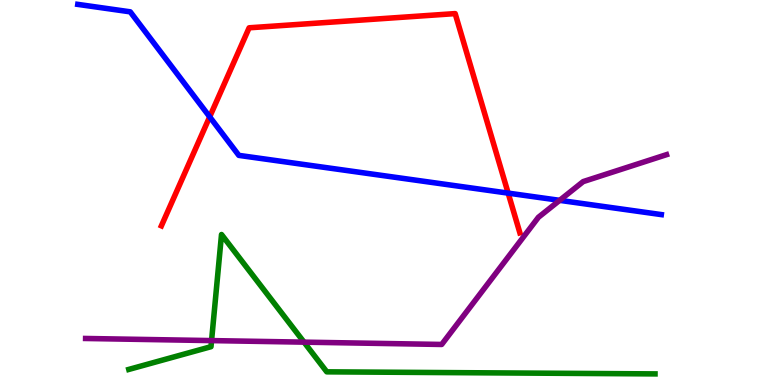[{'lines': ['blue', 'red'], 'intersections': [{'x': 2.71, 'y': 6.97}, {'x': 6.56, 'y': 4.98}]}, {'lines': ['green', 'red'], 'intersections': []}, {'lines': ['purple', 'red'], 'intersections': []}, {'lines': ['blue', 'green'], 'intersections': []}, {'lines': ['blue', 'purple'], 'intersections': [{'x': 7.22, 'y': 4.8}]}, {'lines': ['green', 'purple'], 'intersections': [{'x': 2.73, 'y': 1.15}, {'x': 3.92, 'y': 1.11}]}]